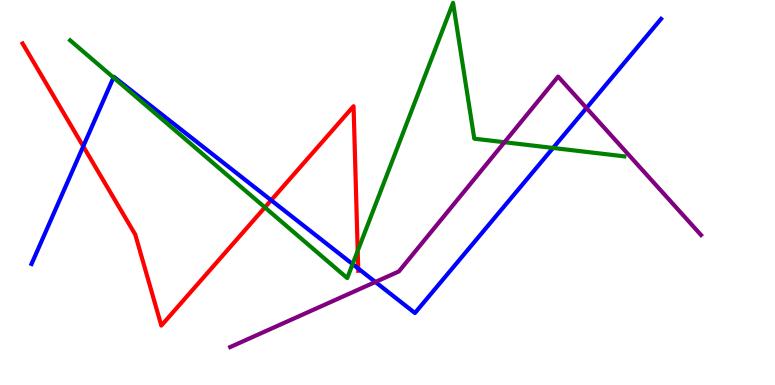[{'lines': ['blue', 'red'], 'intersections': [{'x': 1.07, 'y': 6.2}, {'x': 3.5, 'y': 4.8}, {'x': 4.62, 'y': 3.03}]}, {'lines': ['green', 'red'], 'intersections': [{'x': 3.42, 'y': 4.61}, {'x': 4.62, 'y': 3.48}]}, {'lines': ['purple', 'red'], 'intersections': []}, {'lines': ['blue', 'green'], 'intersections': [{'x': 1.46, 'y': 7.99}, {'x': 4.55, 'y': 3.14}, {'x': 7.14, 'y': 6.16}]}, {'lines': ['blue', 'purple'], 'intersections': [{'x': 4.84, 'y': 2.68}, {'x': 7.57, 'y': 7.19}]}, {'lines': ['green', 'purple'], 'intersections': [{'x': 6.51, 'y': 6.31}]}]